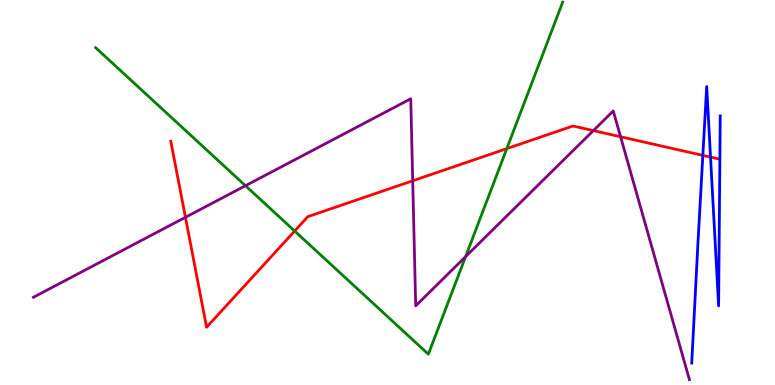[{'lines': ['blue', 'red'], 'intersections': [{'x': 9.07, 'y': 5.96}, {'x': 9.17, 'y': 5.92}]}, {'lines': ['green', 'red'], 'intersections': [{'x': 3.8, 'y': 4.0}, {'x': 6.54, 'y': 6.14}]}, {'lines': ['purple', 'red'], 'intersections': [{'x': 2.39, 'y': 4.36}, {'x': 5.33, 'y': 5.3}, {'x': 7.66, 'y': 6.61}, {'x': 8.01, 'y': 6.45}]}, {'lines': ['blue', 'green'], 'intersections': []}, {'lines': ['blue', 'purple'], 'intersections': []}, {'lines': ['green', 'purple'], 'intersections': [{'x': 3.17, 'y': 5.18}, {'x': 6.01, 'y': 3.33}]}]